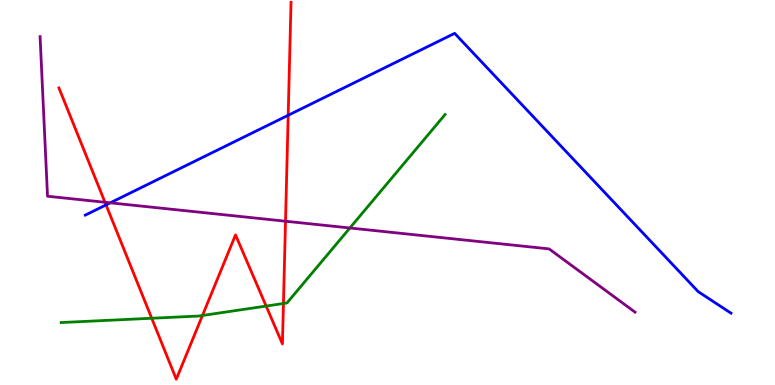[{'lines': ['blue', 'red'], 'intersections': [{'x': 1.37, 'y': 4.68}, {'x': 3.72, 'y': 7.01}]}, {'lines': ['green', 'red'], 'intersections': [{'x': 1.96, 'y': 1.73}, {'x': 2.61, 'y': 1.81}, {'x': 3.43, 'y': 2.05}, {'x': 3.66, 'y': 2.12}]}, {'lines': ['purple', 'red'], 'intersections': [{'x': 1.35, 'y': 4.75}, {'x': 3.68, 'y': 4.25}]}, {'lines': ['blue', 'green'], 'intersections': []}, {'lines': ['blue', 'purple'], 'intersections': [{'x': 1.42, 'y': 4.73}]}, {'lines': ['green', 'purple'], 'intersections': [{'x': 4.51, 'y': 4.08}]}]